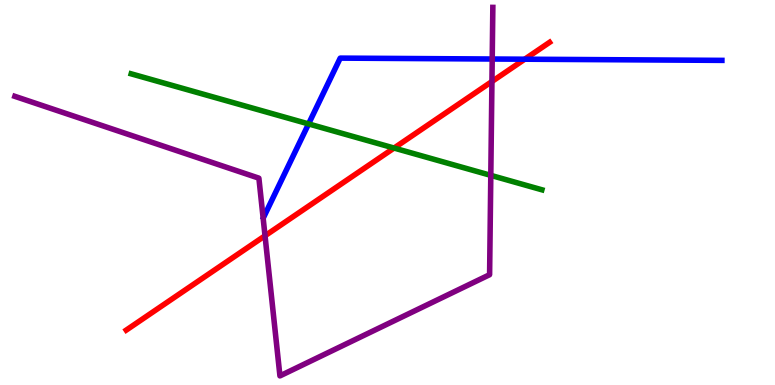[{'lines': ['blue', 'red'], 'intersections': [{'x': 6.77, 'y': 8.46}]}, {'lines': ['green', 'red'], 'intersections': [{'x': 5.08, 'y': 6.15}]}, {'lines': ['purple', 'red'], 'intersections': [{'x': 3.42, 'y': 3.88}, {'x': 6.35, 'y': 7.88}]}, {'lines': ['blue', 'green'], 'intersections': [{'x': 3.98, 'y': 6.78}]}, {'lines': ['blue', 'purple'], 'intersections': [{'x': 6.35, 'y': 8.47}]}, {'lines': ['green', 'purple'], 'intersections': [{'x': 6.33, 'y': 5.45}]}]